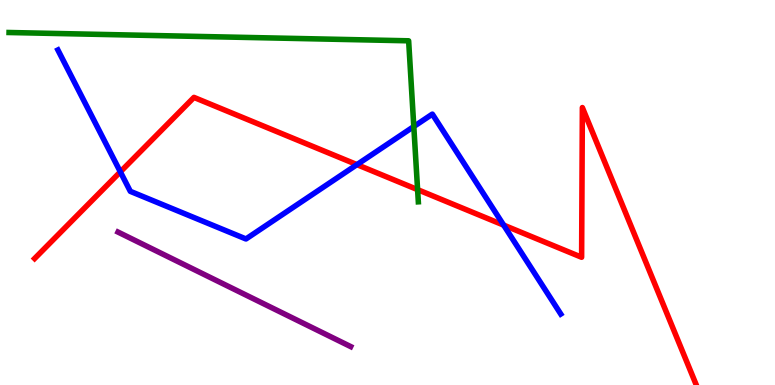[{'lines': ['blue', 'red'], 'intersections': [{'x': 1.55, 'y': 5.54}, {'x': 4.61, 'y': 5.72}, {'x': 6.5, 'y': 4.15}]}, {'lines': ['green', 'red'], 'intersections': [{'x': 5.39, 'y': 5.07}]}, {'lines': ['purple', 'red'], 'intersections': []}, {'lines': ['blue', 'green'], 'intersections': [{'x': 5.34, 'y': 6.71}]}, {'lines': ['blue', 'purple'], 'intersections': []}, {'lines': ['green', 'purple'], 'intersections': []}]